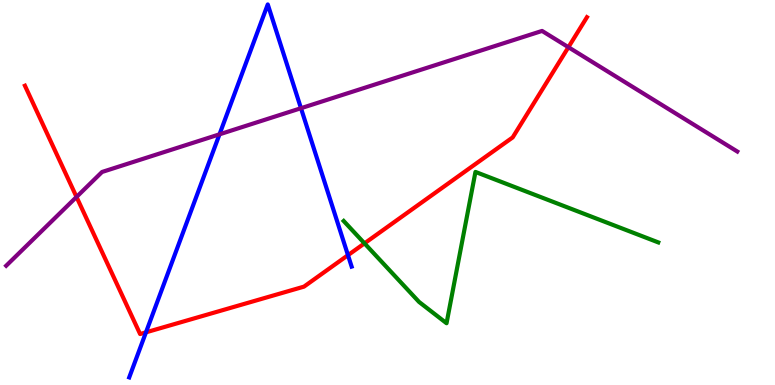[{'lines': ['blue', 'red'], 'intersections': [{'x': 1.88, 'y': 1.37}, {'x': 4.49, 'y': 3.37}]}, {'lines': ['green', 'red'], 'intersections': [{'x': 4.7, 'y': 3.68}]}, {'lines': ['purple', 'red'], 'intersections': [{'x': 0.987, 'y': 4.88}, {'x': 7.33, 'y': 8.77}]}, {'lines': ['blue', 'green'], 'intersections': []}, {'lines': ['blue', 'purple'], 'intersections': [{'x': 2.83, 'y': 6.51}, {'x': 3.88, 'y': 7.19}]}, {'lines': ['green', 'purple'], 'intersections': []}]